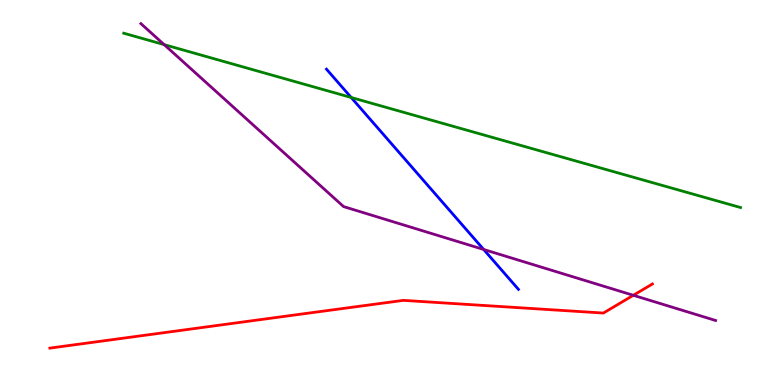[{'lines': ['blue', 'red'], 'intersections': []}, {'lines': ['green', 'red'], 'intersections': []}, {'lines': ['purple', 'red'], 'intersections': [{'x': 8.17, 'y': 2.33}]}, {'lines': ['blue', 'green'], 'intersections': [{'x': 4.53, 'y': 7.47}]}, {'lines': ['blue', 'purple'], 'intersections': [{'x': 6.24, 'y': 3.52}]}, {'lines': ['green', 'purple'], 'intersections': [{'x': 2.12, 'y': 8.84}]}]